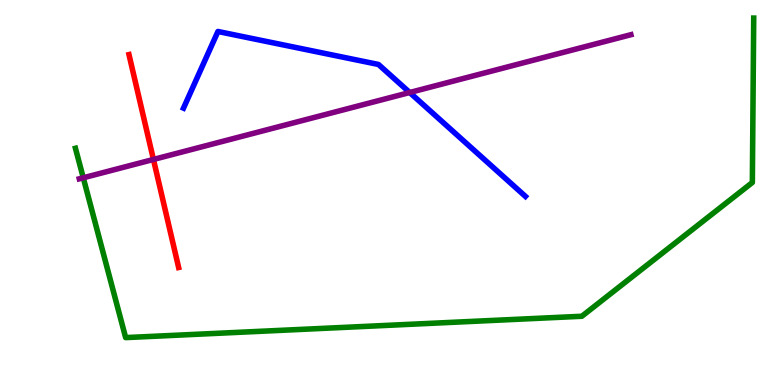[{'lines': ['blue', 'red'], 'intersections': []}, {'lines': ['green', 'red'], 'intersections': []}, {'lines': ['purple', 'red'], 'intersections': [{'x': 1.98, 'y': 5.86}]}, {'lines': ['blue', 'green'], 'intersections': []}, {'lines': ['blue', 'purple'], 'intersections': [{'x': 5.29, 'y': 7.6}]}, {'lines': ['green', 'purple'], 'intersections': [{'x': 1.07, 'y': 5.38}]}]